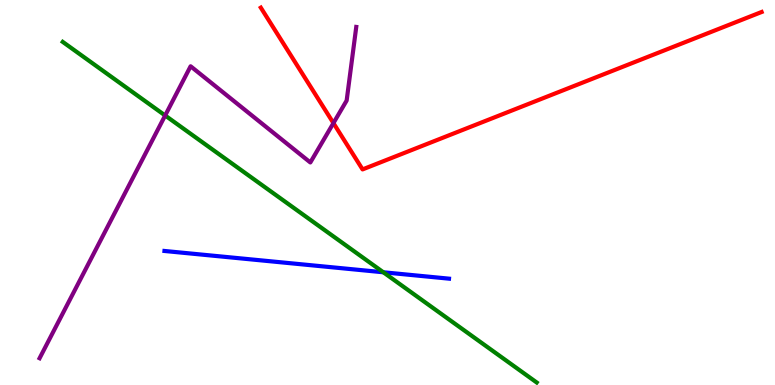[{'lines': ['blue', 'red'], 'intersections': []}, {'lines': ['green', 'red'], 'intersections': []}, {'lines': ['purple', 'red'], 'intersections': [{'x': 4.3, 'y': 6.8}]}, {'lines': ['blue', 'green'], 'intersections': [{'x': 4.95, 'y': 2.93}]}, {'lines': ['blue', 'purple'], 'intersections': []}, {'lines': ['green', 'purple'], 'intersections': [{'x': 2.13, 'y': 7.0}]}]